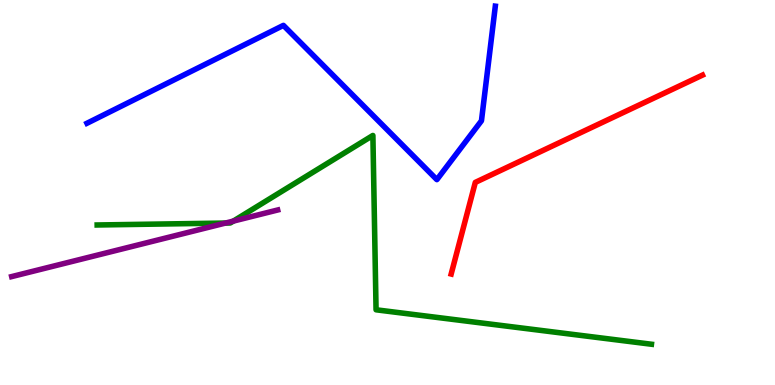[{'lines': ['blue', 'red'], 'intersections': []}, {'lines': ['green', 'red'], 'intersections': []}, {'lines': ['purple', 'red'], 'intersections': []}, {'lines': ['blue', 'green'], 'intersections': []}, {'lines': ['blue', 'purple'], 'intersections': []}, {'lines': ['green', 'purple'], 'intersections': [{'x': 2.91, 'y': 4.21}, {'x': 3.01, 'y': 4.26}]}]